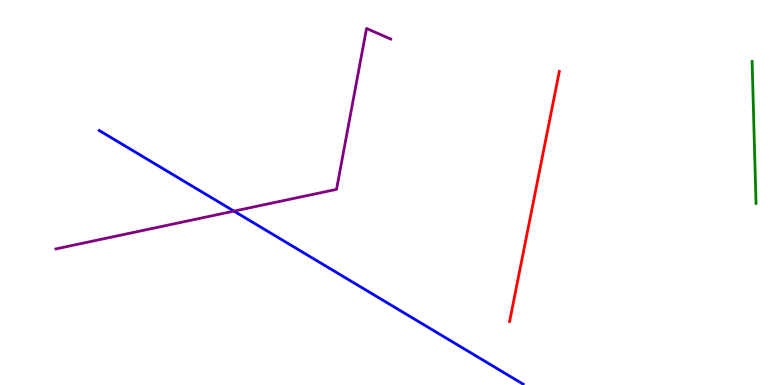[{'lines': ['blue', 'red'], 'intersections': []}, {'lines': ['green', 'red'], 'intersections': []}, {'lines': ['purple', 'red'], 'intersections': []}, {'lines': ['blue', 'green'], 'intersections': []}, {'lines': ['blue', 'purple'], 'intersections': [{'x': 3.02, 'y': 4.52}]}, {'lines': ['green', 'purple'], 'intersections': []}]